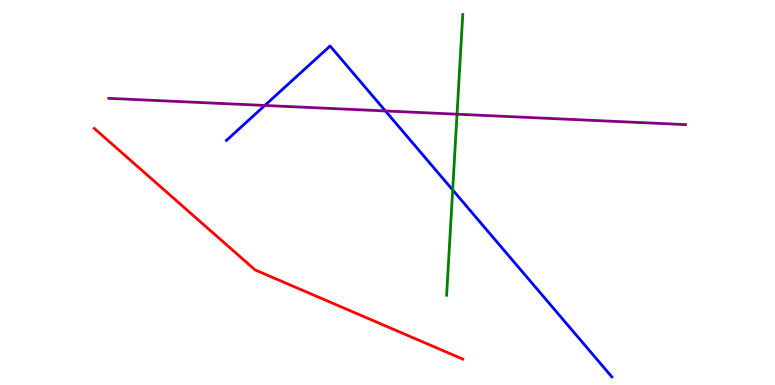[{'lines': ['blue', 'red'], 'intersections': []}, {'lines': ['green', 'red'], 'intersections': []}, {'lines': ['purple', 'red'], 'intersections': []}, {'lines': ['blue', 'green'], 'intersections': [{'x': 5.84, 'y': 5.07}]}, {'lines': ['blue', 'purple'], 'intersections': [{'x': 3.42, 'y': 7.26}, {'x': 4.97, 'y': 7.12}]}, {'lines': ['green', 'purple'], 'intersections': [{'x': 5.9, 'y': 7.03}]}]